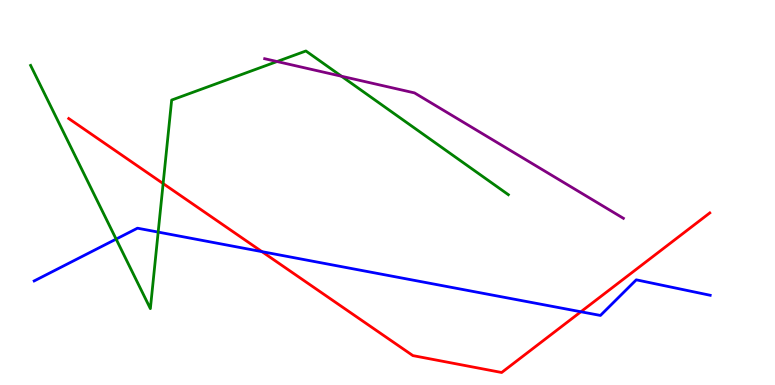[{'lines': ['blue', 'red'], 'intersections': [{'x': 3.38, 'y': 3.46}, {'x': 7.5, 'y': 1.9}]}, {'lines': ['green', 'red'], 'intersections': [{'x': 2.1, 'y': 5.23}]}, {'lines': ['purple', 'red'], 'intersections': []}, {'lines': ['blue', 'green'], 'intersections': [{'x': 1.5, 'y': 3.79}, {'x': 2.04, 'y': 3.97}]}, {'lines': ['blue', 'purple'], 'intersections': []}, {'lines': ['green', 'purple'], 'intersections': [{'x': 3.57, 'y': 8.4}, {'x': 4.41, 'y': 8.02}]}]